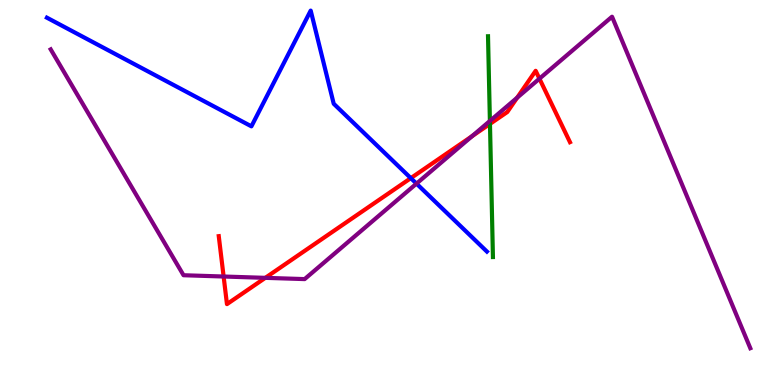[{'lines': ['blue', 'red'], 'intersections': [{'x': 5.3, 'y': 5.37}]}, {'lines': ['green', 'red'], 'intersections': [{'x': 6.32, 'y': 6.78}]}, {'lines': ['purple', 'red'], 'intersections': [{'x': 2.89, 'y': 2.82}, {'x': 3.42, 'y': 2.78}, {'x': 6.09, 'y': 6.46}, {'x': 6.67, 'y': 7.46}, {'x': 6.96, 'y': 7.96}]}, {'lines': ['blue', 'green'], 'intersections': []}, {'lines': ['blue', 'purple'], 'intersections': [{'x': 5.37, 'y': 5.23}]}, {'lines': ['green', 'purple'], 'intersections': [{'x': 6.32, 'y': 6.86}]}]